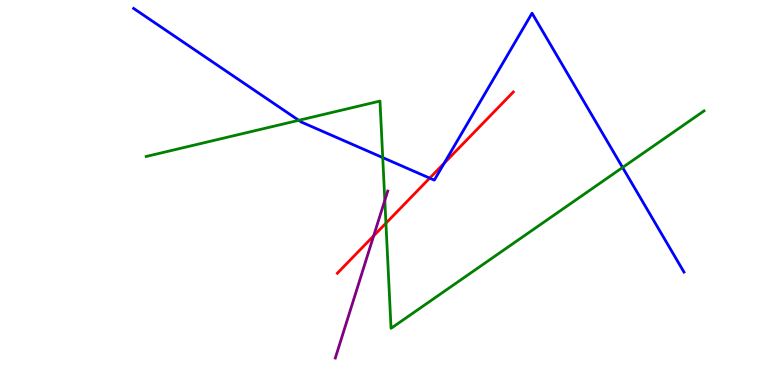[{'lines': ['blue', 'red'], 'intersections': [{'x': 5.54, 'y': 5.37}, {'x': 5.73, 'y': 5.76}]}, {'lines': ['green', 'red'], 'intersections': [{'x': 4.98, 'y': 4.2}]}, {'lines': ['purple', 'red'], 'intersections': [{'x': 4.82, 'y': 3.87}]}, {'lines': ['blue', 'green'], 'intersections': [{'x': 3.85, 'y': 6.87}, {'x': 4.94, 'y': 5.91}, {'x': 8.03, 'y': 5.65}]}, {'lines': ['blue', 'purple'], 'intersections': []}, {'lines': ['green', 'purple'], 'intersections': [{'x': 4.97, 'y': 4.8}]}]